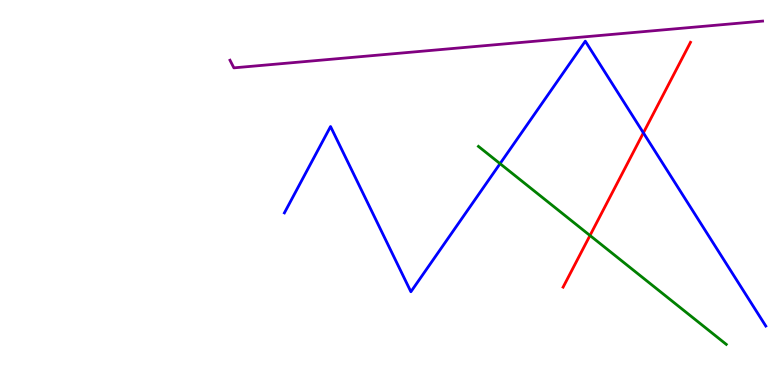[{'lines': ['blue', 'red'], 'intersections': [{'x': 8.3, 'y': 6.55}]}, {'lines': ['green', 'red'], 'intersections': [{'x': 7.61, 'y': 3.88}]}, {'lines': ['purple', 'red'], 'intersections': []}, {'lines': ['blue', 'green'], 'intersections': [{'x': 6.45, 'y': 5.75}]}, {'lines': ['blue', 'purple'], 'intersections': []}, {'lines': ['green', 'purple'], 'intersections': []}]